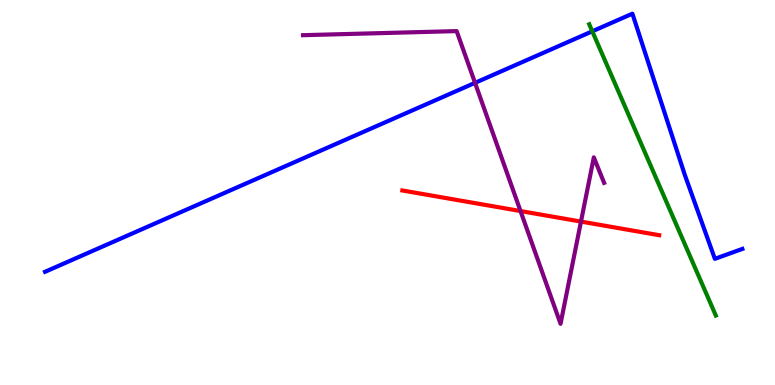[{'lines': ['blue', 'red'], 'intersections': []}, {'lines': ['green', 'red'], 'intersections': []}, {'lines': ['purple', 'red'], 'intersections': [{'x': 6.72, 'y': 4.52}, {'x': 7.5, 'y': 4.24}]}, {'lines': ['blue', 'green'], 'intersections': [{'x': 7.64, 'y': 9.19}]}, {'lines': ['blue', 'purple'], 'intersections': [{'x': 6.13, 'y': 7.85}]}, {'lines': ['green', 'purple'], 'intersections': []}]